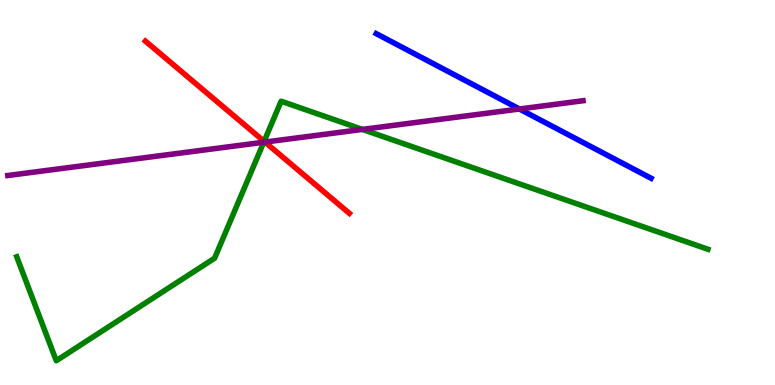[{'lines': ['blue', 'red'], 'intersections': []}, {'lines': ['green', 'red'], 'intersections': [{'x': 3.41, 'y': 6.33}]}, {'lines': ['purple', 'red'], 'intersections': [{'x': 3.42, 'y': 6.31}]}, {'lines': ['blue', 'green'], 'intersections': []}, {'lines': ['blue', 'purple'], 'intersections': [{'x': 6.7, 'y': 7.17}]}, {'lines': ['green', 'purple'], 'intersections': [{'x': 3.4, 'y': 6.31}, {'x': 4.68, 'y': 6.64}]}]